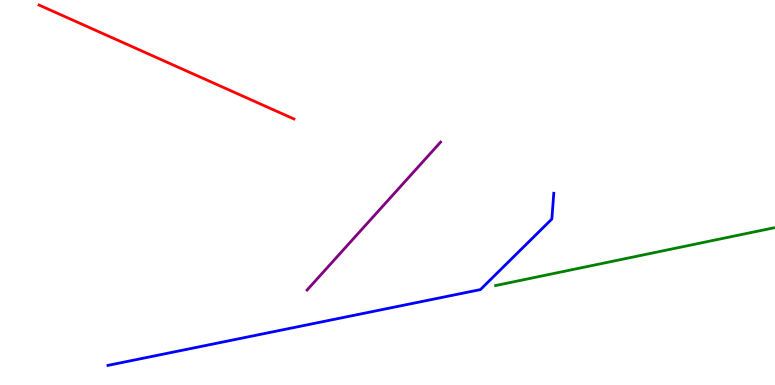[{'lines': ['blue', 'red'], 'intersections': []}, {'lines': ['green', 'red'], 'intersections': []}, {'lines': ['purple', 'red'], 'intersections': []}, {'lines': ['blue', 'green'], 'intersections': []}, {'lines': ['blue', 'purple'], 'intersections': []}, {'lines': ['green', 'purple'], 'intersections': []}]